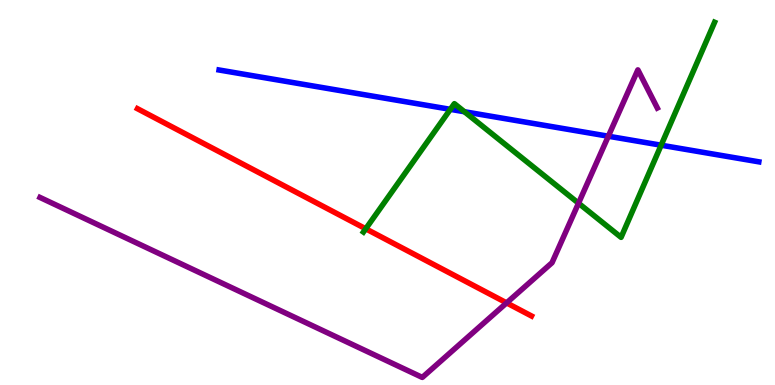[{'lines': ['blue', 'red'], 'intersections': []}, {'lines': ['green', 'red'], 'intersections': [{'x': 4.72, 'y': 4.06}]}, {'lines': ['purple', 'red'], 'intersections': [{'x': 6.54, 'y': 2.13}]}, {'lines': ['blue', 'green'], 'intersections': [{'x': 5.81, 'y': 7.16}, {'x': 5.99, 'y': 7.1}, {'x': 8.53, 'y': 6.23}]}, {'lines': ['blue', 'purple'], 'intersections': [{'x': 7.85, 'y': 6.46}]}, {'lines': ['green', 'purple'], 'intersections': [{'x': 7.46, 'y': 4.72}]}]